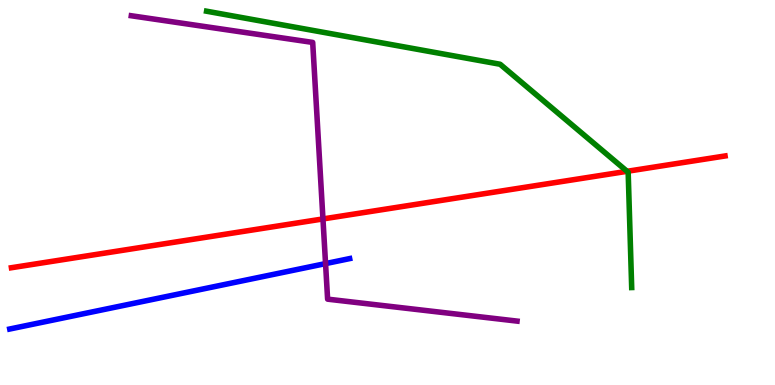[{'lines': ['blue', 'red'], 'intersections': []}, {'lines': ['green', 'red'], 'intersections': [{'x': 8.09, 'y': 5.55}]}, {'lines': ['purple', 'red'], 'intersections': [{'x': 4.17, 'y': 4.31}]}, {'lines': ['blue', 'green'], 'intersections': []}, {'lines': ['blue', 'purple'], 'intersections': [{'x': 4.2, 'y': 3.15}]}, {'lines': ['green', 'purple'], 'intersections': []}]